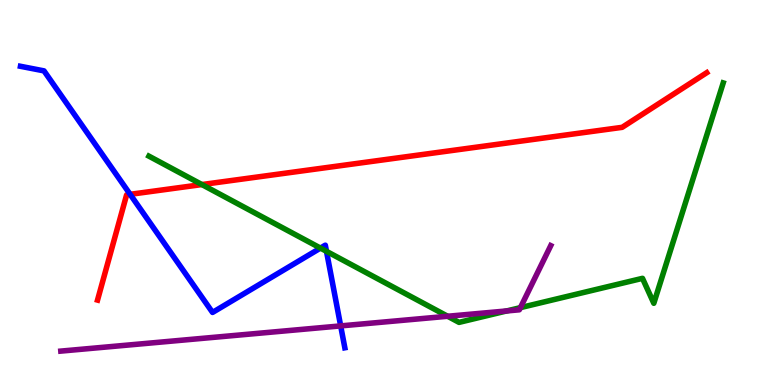[{'lines': ['blue', 'red'], 'intersections': [{'x': 1.68, 'y': 4.95}]}, {'lines': ['green', 'red'], 'intersections': [{'x': 2.61, 'y': 5.21}]}, {'lines': ['purple', 'red'], 'intersections': []}, {'lines': ['blue', 'green'], 'intersections': [{'x': 4.13, 'y': 3.56}, {'x': 4.21, 'y': 3.47}]}, {'lines': ['blue', 'purple'], 'intersections': [{'x': 4.4, 'y': 1.54}]}, {'lines': ['green', 'purple'], 'intersections': [{'x': 5.78, 'y': 1.79}, {'x': 6.54, 'y': 1.92}, {'x': 6.72, 'y': 2.01}]}]